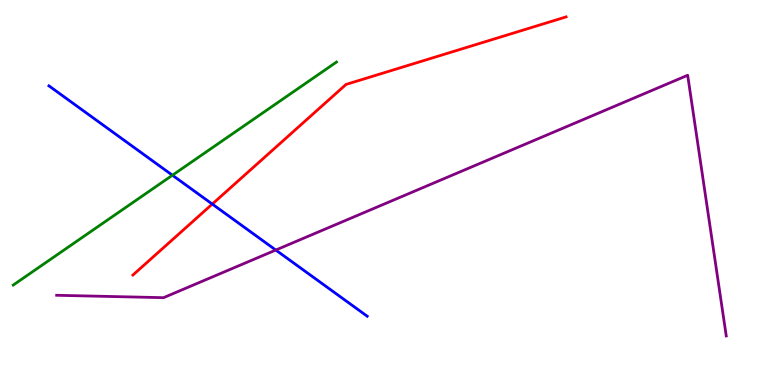[{'lines': ['blue', 'red'], 'intersections': [{'x': 2.74, 'y': 4.7}]}, {'lines': ['green', 'red'], 'intersections': []}, {'lines': ['purple', 'red'], 'intersections': []}, {'lines': ['blue', 'green'], 'intersections': [{'x': 2.22, 'y': 5.45}]}, {'lines': ['blue', 'purple'], 'intersections': [{'x': 3.56, 'y': 3.51}]}, {'lines': ['green', 'purple'], 'intersections': []}]